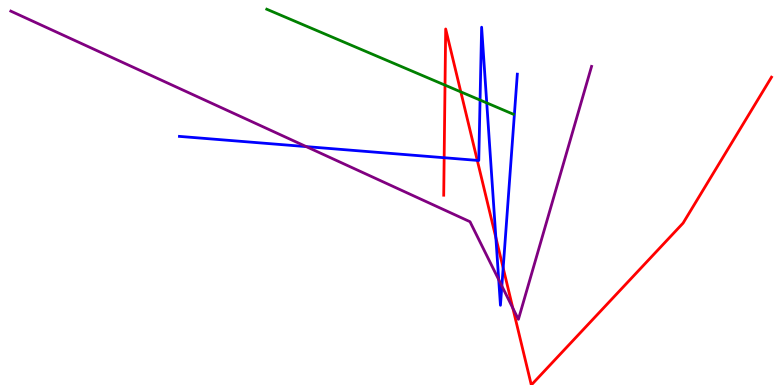[{'lines': ['blue', 'red'], 'intersections': [{'x': 5.73, 'y': 5.9}, {'x': 6.16, 'y': 5.83}, {'x': 6.4, 'y': 3.83}, {'x': 6.49, 'y': 3.04}]}, {'lines': ['green', 'red'], 'intersections': [{'x': 5.74, 'y': 7.79}, {'x': 5.95, 'y': 7.61}]}, {'lines': ['purple', 'red'], 'intersections': [{'x': 6.62, 'y': 2.0}]}, {'lines': ['blue', 'green'], 'intersections': [{'x': 6.19, 'y': 7.4}, {'x': 6.28, 'y': 7.33}]}, {'lines': ['blue', 'purple'], 'intersections': [{'x': 3.95, 'y': 6.19}, {'x': 6.43, 'y': 2.74}, {'x': 6.48, 'y': 2.57}]}, {'lines': ['green', 'purple'], 'intersections': []}]